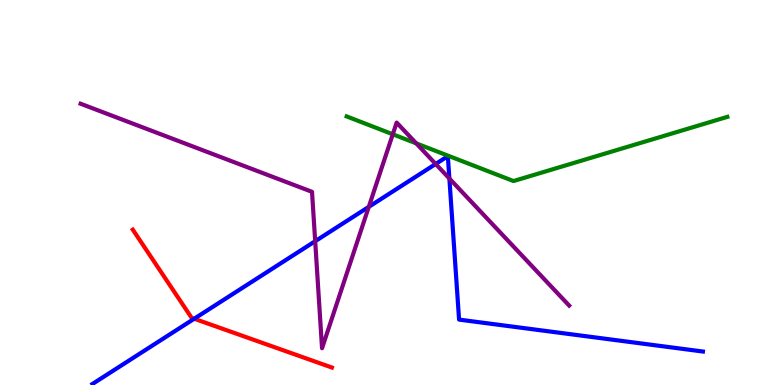[{'lines': ['blue', 'red'], 'intersections': [{'x': 2.51, 'y': 1.72}]}, {'lines': ['green', 'red'], 'intersections': []}, {'lines': ['purple', 'red'], 'intersections': []}, {'lines': ['blue', 'green'], 'intersections': []}, {'lines': ['blue', 'purple'], 'intersections': [{'x': 4.07, 'y': 3.73}, {'x': 4.76, 'y': 4.63}, {'x': 5.62, 'y': 5.74}, {'x': 5.8, 'y': 5.36}]}, {'lines': ['green', 'purple'], 'intersections': [{'x': 5.07, 'y': 6.51}, {'x': 5.37, 'y': 6.28}]}]